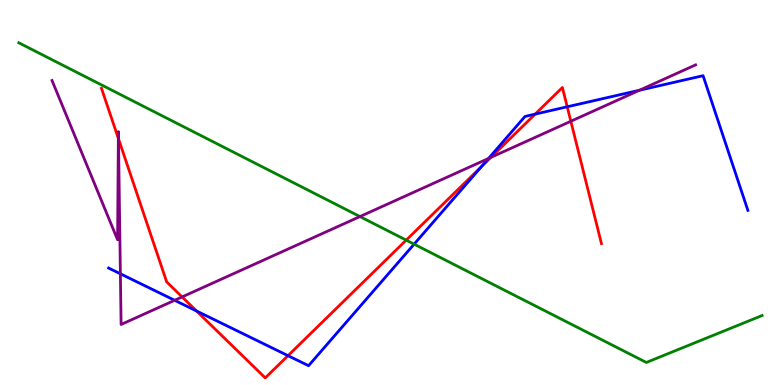[{'lines': ['blue', 'red'], 'intersections': [{'x': 2.54, 'y': 1.92}, {'x': 3.72, 'y': 0.762}, {'x': 6.21, 'y': 5.67}, {'x': 6.91, 'y': 7.04}, {'x': 7.32, 'y': 7.23}]}, {'lines': ['green', 'red'], 'intersections': [{'x': 5.24, 'y': 3.76}]}, {'lines': ['purple', 'red'], 'intersections': [{'x': 1.53, 'y': 6.41}, {'x': 1.53, 'y': 6.39}, {'x': 2.35, 'y': 2.29}, {'x': 6.33, 'y': 5.91}, {'x': 7.37, 'y': 6.85}]}, {'lines': ['blue', 'green'], 'intersections': [{'x': 5.34, 'y': 3.66}]}, {'lines': ['blue', 'purple'], 'intersections': [{'x': 1.55, 'y': 2.89}, {'x': 2.25, 'y': 2.2}, {'x': 6.3, 'y': 5.88}, {'x': 8.25, 'y': 7.66}]}, {'lines': ['green', 'purple'], 'intersections': [{'x': 4.64, 'y': 4.38}]}]